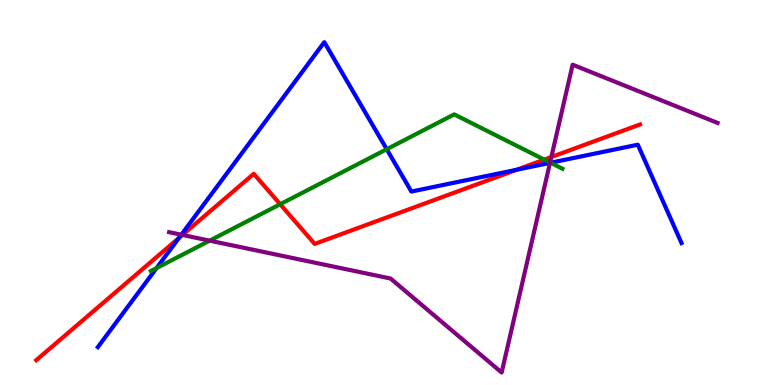[{'lines': ['blue', 'red'], 'intersections': [{'x': 2.31, 'y': 3.82}, {'x': 6.67, 'y': 5.59}]}, {'lines': ['green', 'red'], 'intersections': [{'x': 3.62, 'y': 4.7}, {'x': 7.02, 'y': 5.85}]}, {'lines': ['purple', 'red'], 'intersections': [{'x': 2.35, 'y': 3.9}, {'x': 7.11, 'y': 5.92}]}, {'lines': ['blue', 'green'], 'intersections': [{'x': 2.02, 'y': 3.04}, {'x': 4.99, 'y': 6.12}, {'x': 7.1, 'y': 5.77}]}, {'lines': ['blue', 'purple'], 'intersections': [{'x': 2.34, 'y': 3.9}, {'x': 7.1, 'y': 5.77}]}, {'lines': ['green', 'purple'], 'intersections': [{'x': 2.71, 'y': 3.75}, {'x': 7.1, 'y': 5.78}]}]